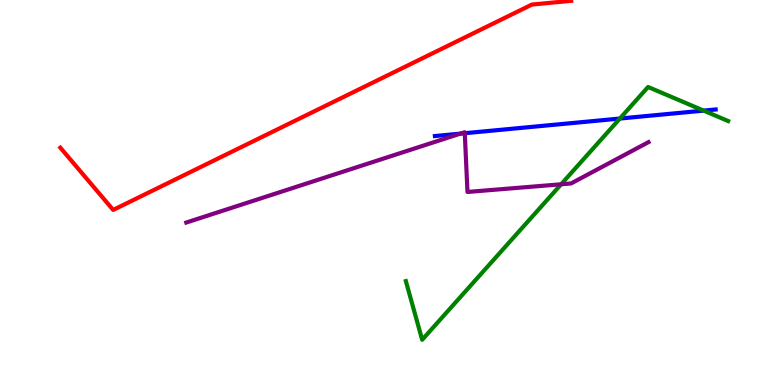[{'lines': ['blue', 'red'], 'intersections': []}, {'lines': ['green', 'red'], 'intersections': []}, {'lines': ['purple', 'red'], 'intersections': []}, {'lines': ['blue', 'green'], 'intersections': [{'x': 8.0, 'y': 6.92}, {'x': 9.08, 'y': 7.13}]}, {'lines': ['blue', 'purple'], 'intersections': [{'x': 5.94, 'y': 6.53}, {'x': 6.0, 'y': 6.54}]}, {'lines': ['green', 'purple'], 'intersections': [{'x': 7.24, 'y': 5.21}]}]